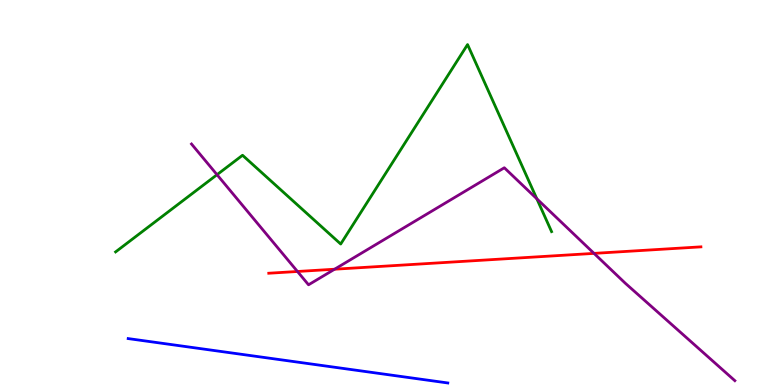[{'lines': ['blue', 'red'], 'intersections': []}, {'lines': ['green', 'red'], 'intersections': []}, {'lines': ['purple', 'red'], 'intersections': [{'x': 3.84, 'y': 2.95}, {'x': 4.32, 'y': 3.01}, {'x': 7.66, 'y': 3.42}]}, {'lines': ['blue', 'green'], 'intersections': []}, {'lines': ['blue', 'purple'], 'intersections': []}, {'lines': ['green', 'purple'], 'intersections': [{'x': 2.8, 'y': 5.46}, {'x': 6.93, 'y': 4.84}]}]